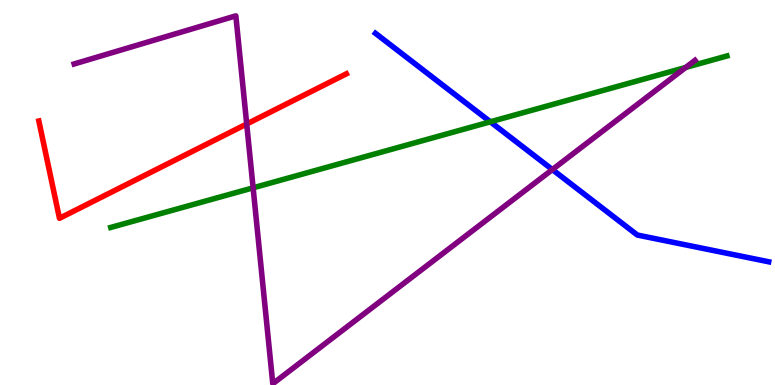[{'lines': ['blue', 'red'], 'intersections': []}, {'lines': ['green', 'red'], 'intersections': []}, {'lines': ['purple', 'red'], 'intersections': [{'x': 3.18, 'y': 6.78}]}, {'lines': ['blue', 'green'], 'intersections': [{'x': 6.33, 'y': 6.84}]}, {'lines': ['blue', 'purple'], 'intersections': [{'x': 7.13, 'y': 5.6}]}, {'lines': ['green', 'purple'], 'intersections': [{'x': 3.27, 'y': 5.12}, {'x': 8.85, 'y': 8.25}]}]